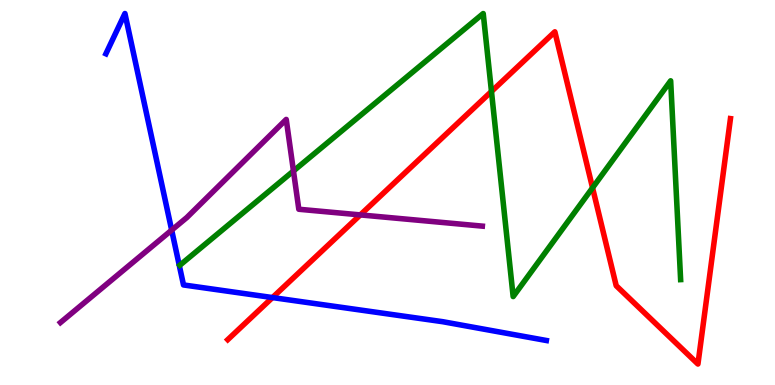[{'lines': ['blue', 'red'], 'intersections': [{'x': 3.52, 'y': 2.27}]}, {'lines': ['green', 'red'], 'intersections': [{'x': 6.34, 'y': 7.62}, {'x': 7.65, 'y': 5.12}]}, {'lines': ['purple', 'red'], 'intersections': [{'x': 4.65, 'y': 4.42}]}, {'lines': ['blue', 'green'], 'intersections': []}, {'lines': ['blue', 'purple'], 'intersections': [{'x': 2.22, 'y': 4.02}]}, {'lines': ['green', 'purple'], 'intersections': [{'x': 3.79, 'y': 5.56}]}]